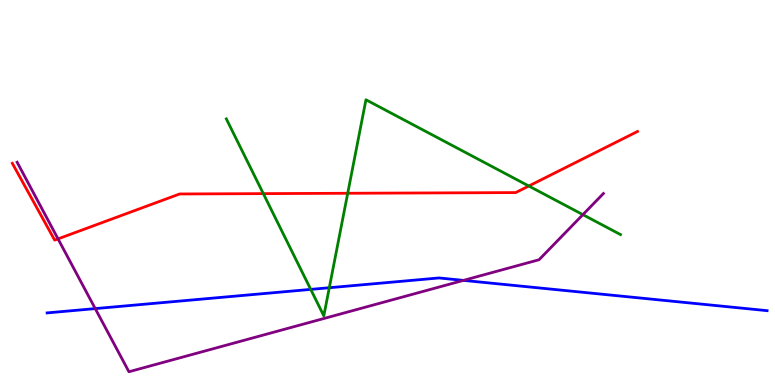[{'lines': ['blue', 'red'], 'intersections': []}, {'lines': ['green', 'red'], 'intersections': [{'x': 3.4, 'y': 4.97}, {'x': 4.49, 'y': 4.98}, {'x': 6.82, 'y': 5.17}]}, {'lines': ['purple', 'red'], 'intersections': [{'x': 0.749, 'y': 3.8}]}, {'lines': ['blue', 'green'], 'intersections': [{'x': 4.01, 'y': 2.48}, {'x': 4.25, 'y': 2.53}]}, {'lines': ['blue', 'purple'], 'intersections': [{'x': 1.23, 'y': 1.98}, {'x': 5.98, 'y': 2.72}]}, {'lines': ['green', 'purple'], 'intersections': [{'x': 7.52, 'y': 4.42}]}]